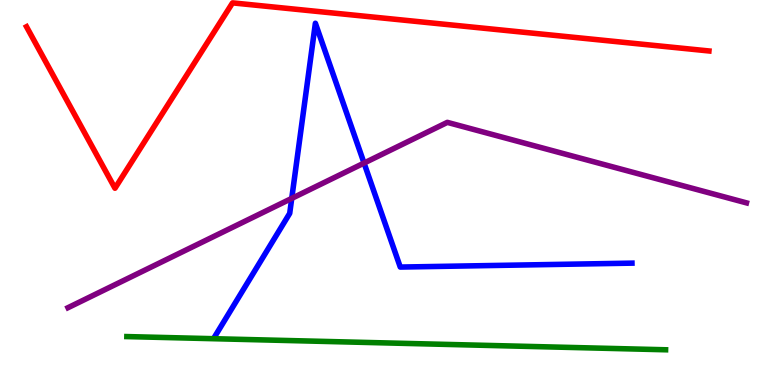[{'lines': ['blue', 'red'], 'intersections': []}, {'lines': ['green', 'red'], 'intersections': []}, {'lines': ['purple', 'red'], 'intersections': []}, {'lines': ['blue', 'green'], 'intersections': []}, {'lines': ['blue', 'purple'], 'intersections': [{'x': 3.76, 'y': 4.85}, {'x': 4.7, 'y': 5.76}]}, {'lines': ['green', 'purple'], 'intersections': []}]